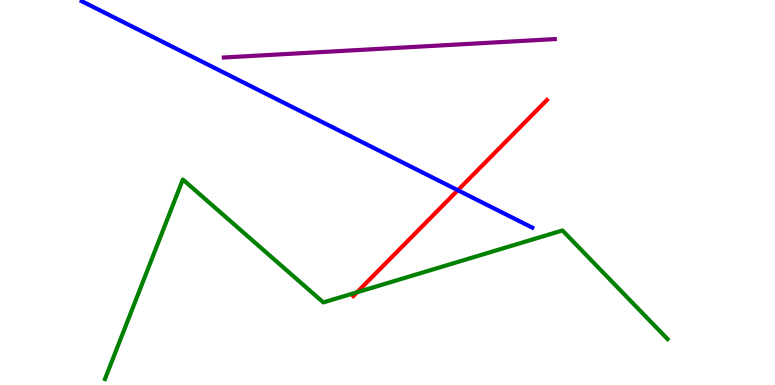[{'lines': ['blue', 'red'], 'intersections': [{'x': 5.91, 'y': 5.06}]}, {'lines': ['green', 'red'], 'intersections': [{'x': 4.61, 'y': 2.41}]}, {'lines': ['purple', 'red'], 'intersections': []}, {'lines': ['blue', 'green'], 'intersections': []}, {'lines': ['blue', 'purple'], 'intersections': []}, {'lines': ['green', 'purple'], 'intersections': []}]